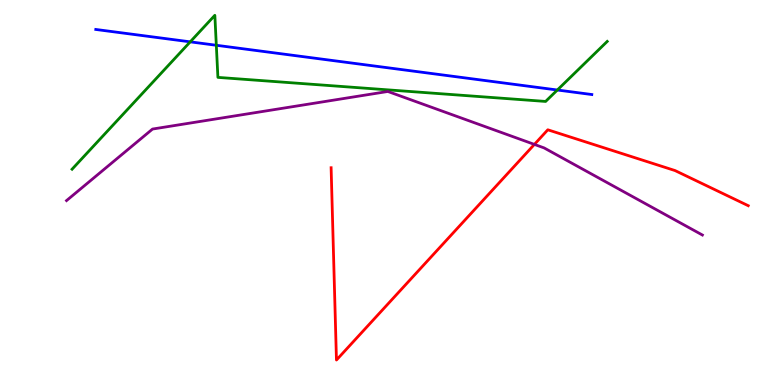[{'lines': ['blue', 'red'], 'intersections': []}, {'lines': ['green', 'red'], 'intersections': []}, {'lines': ['purple', 'red'], 'intersections': [{'x': 6.9, 'y': 6.25}]}, {'lines': ['blue', 'green'], 'intersections': [{'x': 2.45, 'y': 8.91}, {'x': 2.79, 'y': 8.82}, {'x': 7.19, 'y': 7.66}]}, {'lines': ['blue', 'purple'], 'intersections': []}, {'lines': ['green', 'purple'], 'intersections': []}]